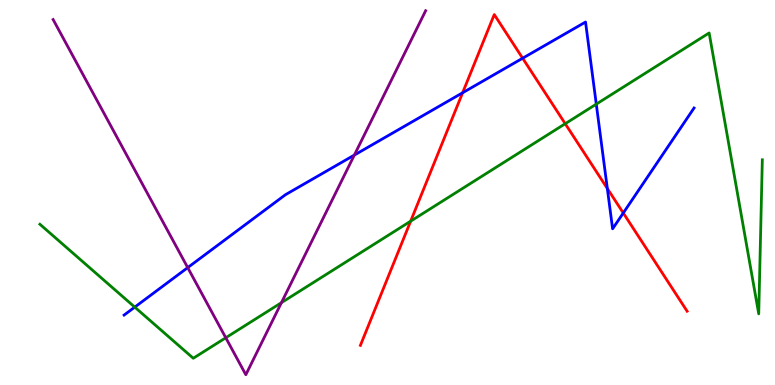[{'lines': ['blue', 'red'], 'intersections': [{'x': 5.97, 'y': 7.59}, {'x': 6.74, 'y': 8.49}, {'x': 7.84, 'y': 5.1}, {'x': 8.04, 'y': 4.47}]}, {'lines': ['green', 'red'], 'intersections': [{'x': 5.3, 'y': 4.26}, {'x': 7.29, 'y': 6.79}]}, {'lines': ['purple', 'red'], 'intersections': []}, {'lines': ['blue', 'green'], 'intersections': [{'x': 1.74, 'y': 2.02}, {'x': 7.69, 'y': 7.3}]}, {'lines': ['blue', 'purple'], 'intersections': [{'x': 2.42, 'y': 3.05}, {'x': 4.57, 'y': 5.97}]}, {'lines': ['green', 'purple'], 'intersections': [{'x': 2.91, 'y': 1.23}, {'x': 3.63, 'y': 2.14}]}]